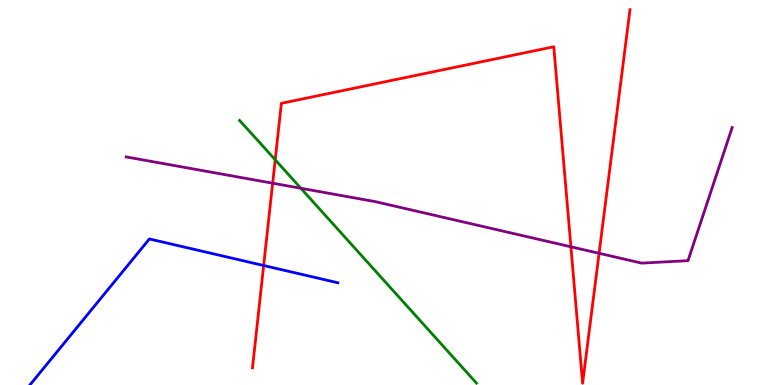[{'lines': ['blue', 'red'], 'intersections': [{'x': 3.4, 'y': 3.1}]}, {'lines': ['green', 'red'], 'intersections': [{'x': 3.55, 'y': 5.85}]}, {'lines': ['purple', 'red'], 'intersections': [{'x': 3.52, 'y': 5.24}, {'x': 7.37, 'y': 3.59}, {'x': 7.73, 'y': 3.42}]}, {'lines': ['blue', 'green'], 'intersections': []}, {'lines': ['blue', 'purple'], 'intersections': []}, {'lines': ['green', 'purple'], 'intersections': [{'x': 3.88, 'y': 5.11}]}]